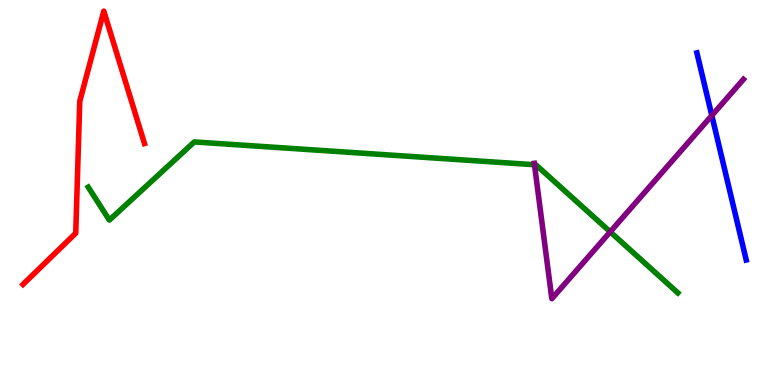[{'lines': ['blue', 'red'], 'intersections': []}, {'lines': ['green', 'red'], 'intersections': []}, {'lines': ['purple', 'red'], 'intersections': []}, {'lines': ['blue', 'green'], 'intersections': []}, {'lines': ['blue', 'purple'], 'intersections': [{'x': 9.18, 'y': 7.0}]}, {'lines': ['green', 'purple'], 'intersections': [{'x': 6.9, 'y': 5.72}, {'x': 7.87, 'y': 3.98}]}]